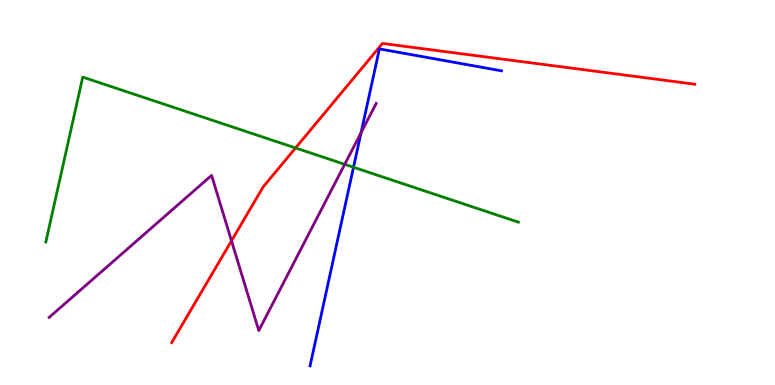[{'lines': ['blue', 'red'], 'intersections': []}, {'lines': ['green', 'red'], 'intersections': [{'x': 3.81, 'y': 6.16}]}, {'lines': ['purple', 'red'], 'intersections': [{'x': 2.99, 'y': 3.75}]}, {'lines': ['blue', 'green'], 'intersections': [{'x': 4.56, 'y': 5.66}]}, {'lines': ['blue', 'purple'], 'intersections': [{'x': 4.66, 'y': 6.55}]}, {'lines': ['green', 'purple'], 'intersections': [{'x': 4.45, 'y': 5.73}]}]